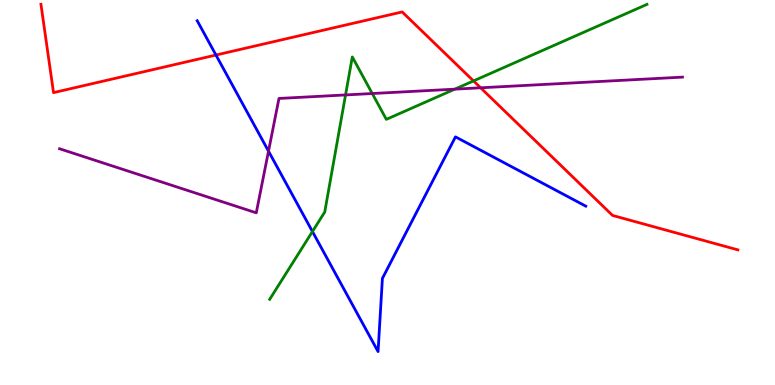[{'lines': ['blue', 'red'], 'intersections': [{'x': 2.79, 'y': 8.57}]}, {'lines': ['green', 'red'], 'intersections': [{'x': 6.11, 'y': 7.9}]}, {'lines': ['purple', 'red'], 'intersections': [{'x': 6.2, 'y': 7.72}]}, {'lines': ['blue', 'green'], 'intersections': [{'x': 4.03, 'y': 3.99}]}, {'lines': ['blue', 'purple'], 'intersections': [{'x': 3.46, 'y': 6.07}]}, {'lines': ['green', 'purple'], 'intersections': [{'x': 4.46, 'y': 7.53}, {'x': 4.8, 'y': 7.57}, {'x': 5.87, 'y': 7.68}]}]